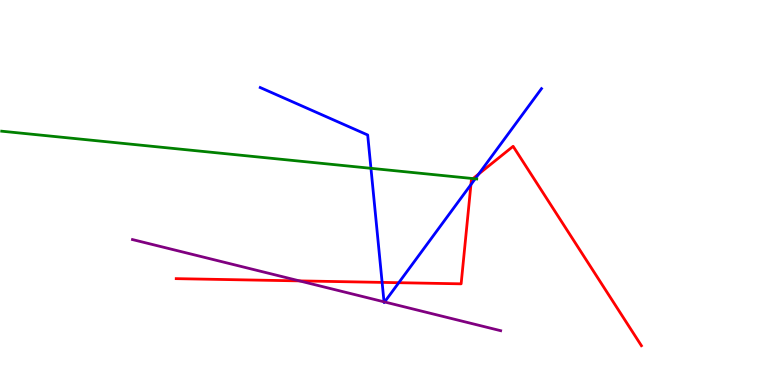[{'lines': ['blue', 'red'], 'intersections': [{'x': 4.93, 'y': 2.67}, {'x': 5.15, 'y': 2.66}, {'x': 6.08, 'y': 5.21}, {'x': 6.18, 'y': 5.48}]}, {'lines': ['green', 'red'], 'intersections': [{'x': 6.1, 'y': 5.36}]}, {'lines': ['purple', 'red'], 'intersections': [{'x': 3.86, 'y': 2.7}]}, {'lines': ['blue', 'green'], 'intersections': [{'x': 4.79, 'y': 5.63}, {'x': 6.13, 'y': 5.36}]}, {'lines': ['blue', 'purple'], 'intersections': [{'x': 4.96, 'y': 2.16}, {'x': 4.96, 'y': 2.16}]}, {'lines': ['green', 'purple'], 'intersections': []}]